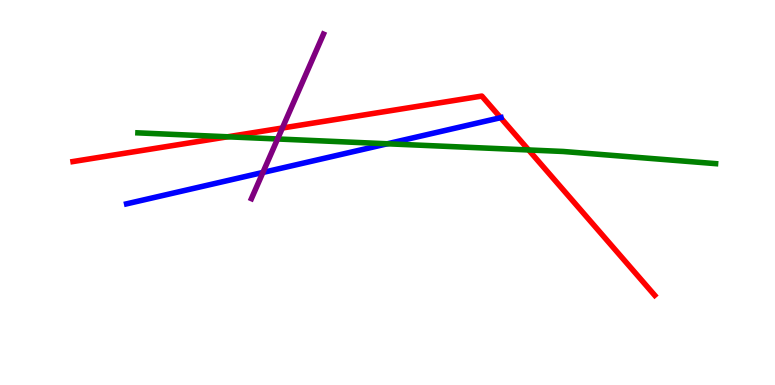[{'lines': ['blue', 'red'], 'intersections': [{'x': 6.46, 'y': 6.94}]}, {'lines': ['green', 'red'], 'intersections': [{'x': 2.94, 'y': 6.45}, {'x': 6.82, 'y': 6.1}]}, {'lines': ['purple', 'red'], 'intersections': [{'x': 3.64, 'y': 6.67}]}, {'lines': ['blue', 'green'], 'intersections': [{'x': 5.0, 'y': 6.27}]}, {'lines': ['blue', 'purple'], 'intersections': [{'x': 3.39, 'y': 5.52}]}, {'lines': ['green', 'purple'], 'intersections': [{'x': 3.58, 'y': 6.39}]}]